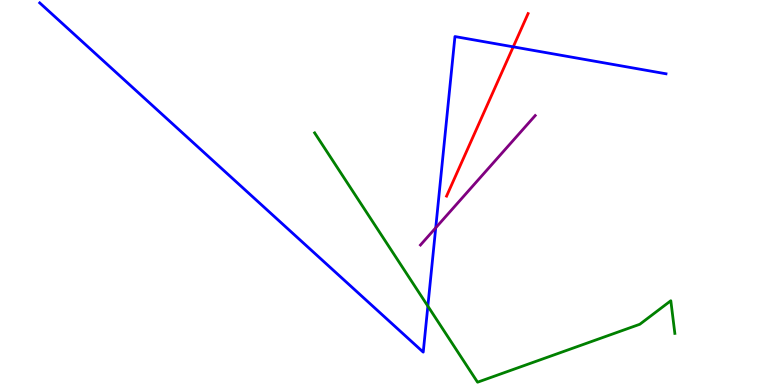[{'lines': ['blue', 'red'], 'intersections': [{'x': 6.62, 'y': 8.78}]}, {'lines': ['green', 'red'], 'intersections': []}, {'lines': ['purple', 'red'], 'intersections': []}, {'lines': ['blue', 'green'], 'intersections': [{'x': 5.52, 'y': 2.05}]}, {'lines': ['blue', 'purple'], 'intersections': [{'x': 5.62, 'y': 4.08}]}, {'lines': ['green', 'purple'], 'intersections': []}]